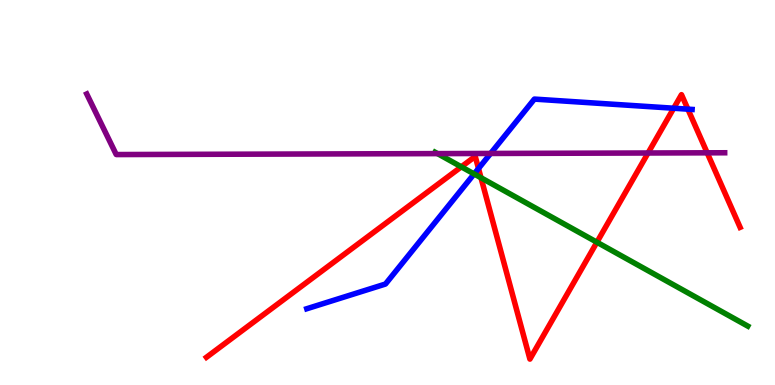[{'lines': ['blue', 'red'], 'intersections': [{'x': 6.17, 'y': 5.62}, {'x': 8.69, 'y': 7.19}, {'x': 8.88, 'y': 7.16}]}, {'lines': ['green', 'red'], 'intersections': [{'x': 5.95, 'y': 5.67}, {'x': 6.21, 'y': 5.38}, {'x': 7.7, 'y': 3.71}]}, {'lines': ['purple', 'red'], 'intersections': [{'x': 8.36, 'y': 6.03}, {'x': 9.12, 'y': 6.03}]}, {'lines': ['blue', 'green'], 'intersections': [{'x': 6.12, 'y': 5.48}]}, {'lines': ['blue', 'purple'], 'intersections': [{'x': 6.33, 'y': 6.01}]}, {'lines': ['green', 'purple'], 'intersections': [{'x': 5.65, 'y': 6.01}]}]